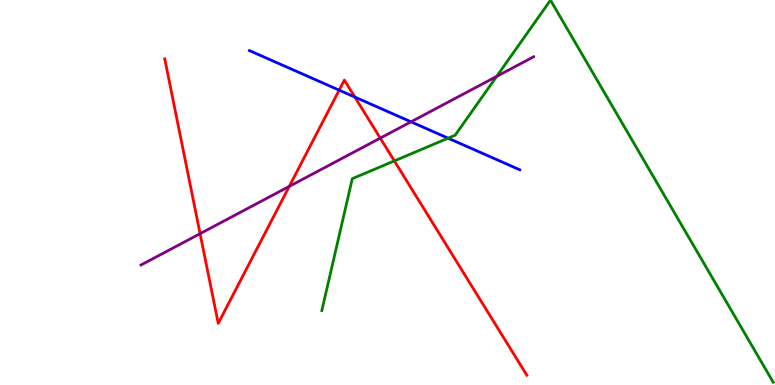[{'lines': ['blue', 'red'], 'intersections': [{'x': 4.38, 'y': 7.66}, {'x': 4.58, 'y': 7.48}]}, {'lines': ['green', 'red'], 'intersections': [{'x': 5.09, 'y': 5.82}]}, {'lines': ['purple', 'red'], 'intersections': [{'x': 2.58, 'y': 3.93}, {'x': 3.73, 'y': 5.16}, {'x': 4.91, 'y': 6.41}]}, {'lines': ['blue', 'green'], 'intersections': [{'x': 5.78, 'y': 6.41}]}, {'lines': ['blue', 'purple'], 'intersections': [{'x': 5.3, 'y': 6.84}]}, {'lines': ['green', 'purple'], 'intersections': [{'x': 6.41, 'y': 8.02}]}]